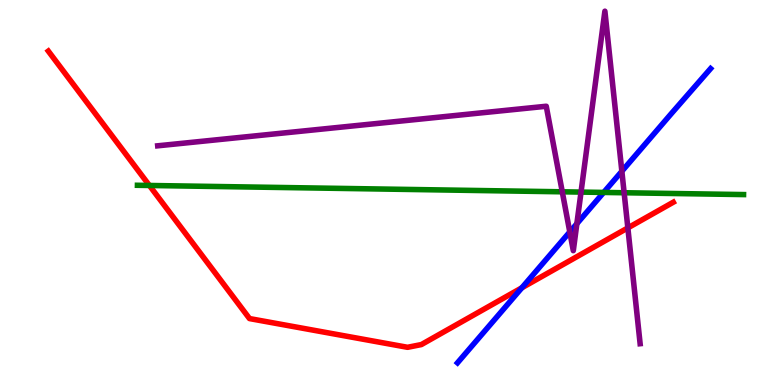[{'lines': ['blue', 'red'], 'intersections': [{'x': 6.73, 'y': 2.53}]}, {'lines': ['green', 'red'], 'intersections': [{'x': 1.93, 'y': 5.18}]}, {'lines': ['purple', 'red'], 'intersections': [{'x': 8.1, 'y': 4.08}]}, {'lines': ['blue', 'green'], 'intersections': [{'x': 7.79, 'y': 5.0}]}, {'lines': ['blue', 'purple'], 'intersections': [{'x': 7.35, 'y': 3.98}, {'x': 7.44, 'y': 4.19}, {'x': 8.02, 'y': 5.55}]}, {'lines': ['green', 'purple'], 'intersections': [{'x': 7.26, 'y': 5.02}, {'x': 7.5, 'y': 5.01}, {'x': 8.05, 'y': 4.99}]}]